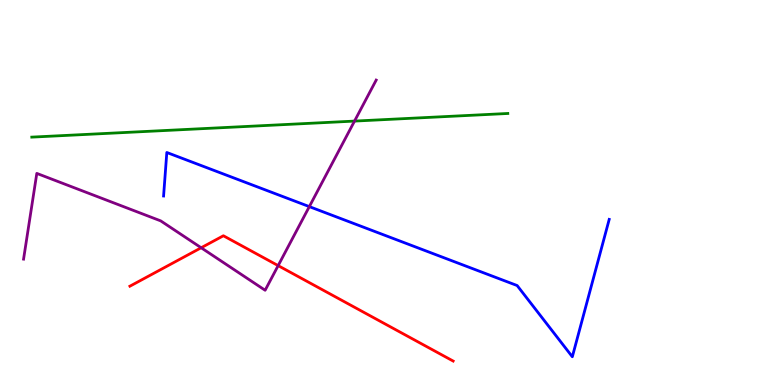[{'lines': ['blue', 'red'], 'intersections': []}, {'lines': ['green', 'red'], 'intersections': []}, {'lines': ['purple', 'red'], 'intersections': [{'x': 2.6, 'y': 3.56}, {'x': 3.59, 'y': 3.1}]}, {'lines': ['blue', 'green'], 'intersections': []}, {'lines': ['blue', 'purple'], 'intersections': [{'x': 3.99, 'y': 4.63}]}, {'lines': ['green', 'purple'], 'intersections': [{'x': 4.57, 'y': 6.85}]}]